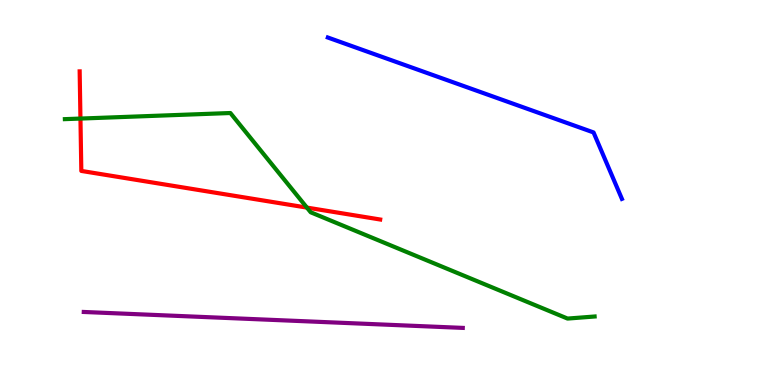[{'lines': ['blue', 'red'], 'intersections': []}, {'lines': ['green', 'red'], 'intersections': [{'x': 1.04, 'y': 6.92}, {'x': 3.96, 'y': 4.61}]}, {'lines': ['purple', 'red'], 'intersections': []}, {'lines': ['blue', 'green'], 'intersections': []}, {'lines': ['blue', 'purple'], 'intersections': []}, {'lines': ['green', 'purple'], 'intersections': []}]